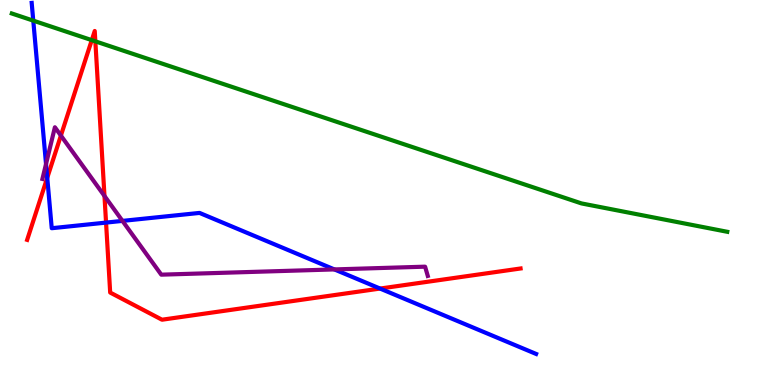[{'lines': ['blue', 'red'], 'intersections': [{'x': 0.61, 'y': 5.38}, {'x': 1.37, 'y': 4.22}, {'x': 4.9, 'y': 2.5}]}, {'lines': ['green', 'red'], 'intersections': [{'x': 1.18, 'y': 8.96}, {'x': 1.23, 'y': 8.93}]}, {'lines': ['purple', 'red'], 'intersections': [{'x': 0.786, 'y': 6.48}, {'x': 1.35, 'y': 4.91}]}, {'lines': ['blue', 'green'], 'intersections': [{'x': 0.429, 'y': 9.46}]}, {'lines': ['blue', 'purple'], 'intersections': [{'x': 0.594, 'y': 5.74}, {'x': 1.58, 'y': 4.26}, {'x': 4.31, 'y': 3.0}]}, {'lines': ['green', 'purple'], 'intersections': []}]